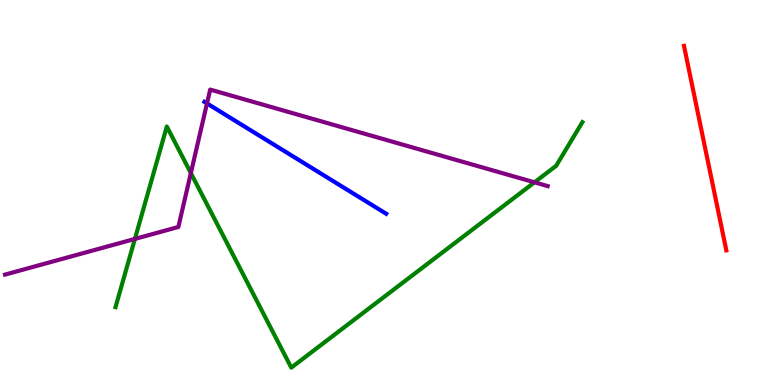[{'lines': ['blue', 'red'], 'intersections': []}, {'lines': ['green', 'red'], 'intersections': []}, {'lines': ['purple', 'red'], 'intersections': []}, {'lines': ['blue', 'green'], 'intersections': []}, {'lines': ['blue', 'purple'], 'intersections': [{'x': 2.67, 'y': 7.31}]}, {'lines': ['green', 'purple'], 'intersections': [{'x': 1.74, 'y': 3.79}, {'x': 2.46, 'y': 5.5}, {'x': 6.9, 'y': 5.26}]}]